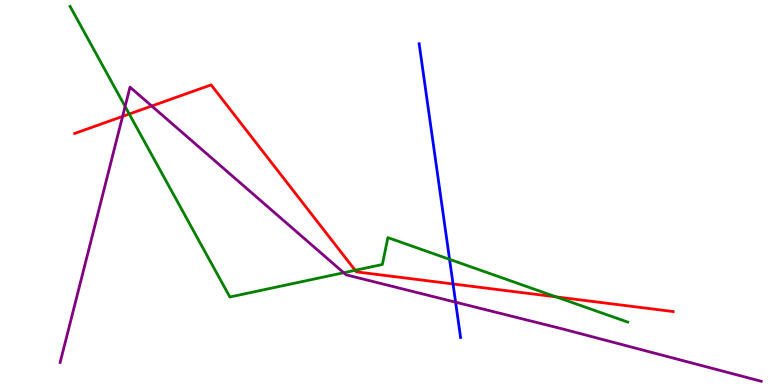[{'lines': ['blue', 'red'], 'intersections': [{'x': 5.85, 'y': 2.62}]}, {'lines': ['green', 'red'], 'intersections': [{'x': 1.67, 'y': 7.04}, {'x': 4.58, 'y': 2.98}, {'x': 7.18, 'y': 2.29}]}, {'lines': ['purple', 'red'], 'intersections': [{'x': 1.58, 'y': 6.98}, {'x': 1.96, 'y': 7.25}]}, {'lines': ['blue', 'green'], 'intersections': [{'x': 5.8, 'y': 3.26}]}, {'lines': ['blue', 'purple'], 'intersections': [{'x': 5.88, 'y': 2.15}]}, {'lines': ['green', 'purple'], 'intersections': [{'x': 1.61, 'y': 7.24}, {'x': 4.43, 'y': 2.92}]}]